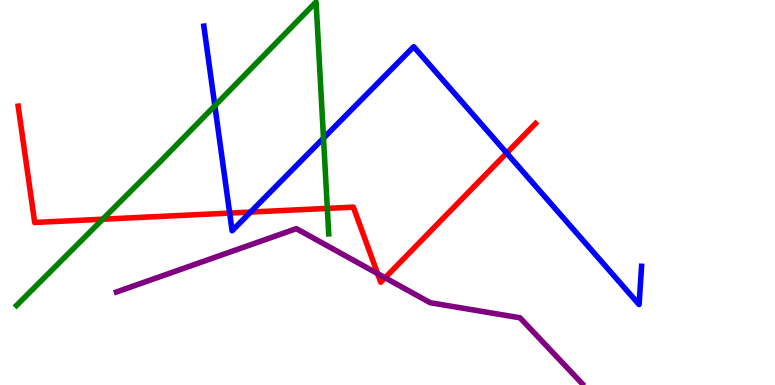[{'lines': ['blue', 'red'], 'intersections': [{'x': 2.96, 'y': 4.47}, {'x': 3.23, 'y': 4.49}, {'x': 6.54, 'y': 6.02}]}, {'lines': ['green', 'red'], 'intersections': [{'x': 1.33, 'y': 4.31}, {'x': 4.22, 'y': 4.59}]}, {'lines': ['purple', 'red'], 'intersections': [{'x': 4.87, 'y': 2.89}, {'x': 4.97, 'y': 2.79}]}, {'lines': ['blue', 'green'], 'intersections': [{'x': 2.77, 'y': 7.25}, {'x': 4.17, 'y': 6.41}]}, {'lines': ['blue', 'purple'], 'intersections': []}, {'lines': ['green', 'purple'], 'intersections': []}]